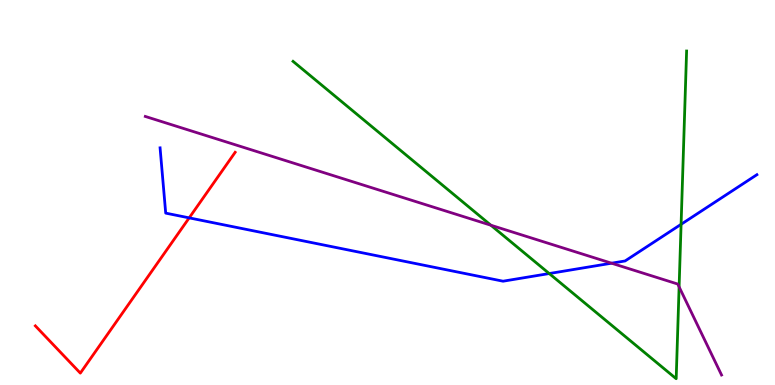[{'lines': ['blue', 'red'], 'intersections': [{'x': 2.44, 'y': 4.34}]}, {'lines': ['green', 'red'], 'intersections': []}, {'lines': ['purple', 'red'], 'intersections': []}, {'lines': ['blue', 'green'], 'intersections': [{'x': 7.09, 'y': 2.89}, {'x': 8.79, 'y': 4.17}]}, {'lines': ['blue', 'purple'], 'intersections': [{'x': 7.89, 'y': 3.16}]}, {'lines': ['green', 'purple'], 'intersections': [{'x': 6.33, 'y': 4.15}, {'x': 8.76, 'y': 2.55}]}]